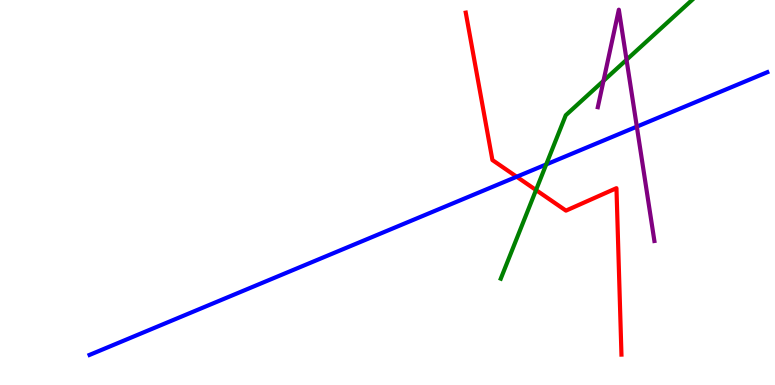[{'lines': ['blue', 'red'], 'intersections': [{'x': 6.67, 'y': 5.41}]}, {'lines': ['green', 'red'], 'intersections': [{'x': 6.92, 'y': 5.06}]}, {'lines': ['purple', 'red'], 'intersections': []}, {'lines': ['blue', 'green'], 'intersections': [{'x': 7.05, 'y': 5.73}]}, {'lines': ['blue', 'purple'], 'intersections': [{'x': 8.22, 'y': 6.71}]}, {'lines': ['green', 'purple'], 'intersections': [{'x': 7.79, 'y': 7.9}, {'x': 8.08, 'y': 8.45}]}]